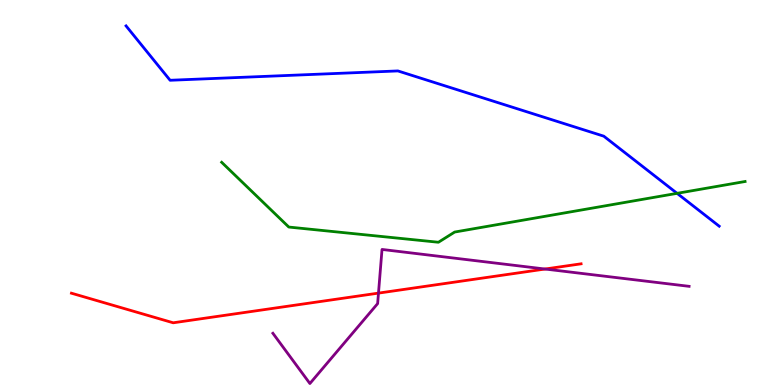[{'lines': ['blue', 'red'], 'intersections': []}, {'lines': ['green', 'red'], 'intersections': []}, {'lines': ['purple', 'red'], 'intersections': [{'x': 4.88, 'y': 2.39}, {'x': 7.03, 'y': 3.01}]}, {'lines': ['blue', 'green'], 'intersections': [{'x': 8.74, 'y': 4.98}]}, {'lines': ['blue', 'purple'], 'intersections': []}, {'lines': ['green', 'purple'], 'intersections': []}]